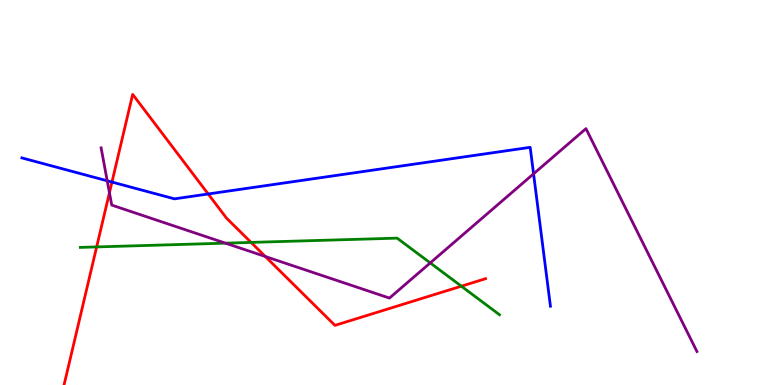[{'lines': ['blue', 'red'], 'intersections': [{'x': 1.44, 'y': 5.27}, {'x': 2.69, 'y': 4.96}]}, {'lines': ['green', 'red'], 'intersections': [{'x': 1.25, 'y': 3.59}, {'x': 3.24, 'y': 3.7}, {'x': 5.95, 'y': 2.57}]}, {'lines': ['purple', 'red'], 'intersections': [{'x': 1.41, 'y': 4.99}, {'x': 3.42, 'y': 3.34}]}, {'lines': ['blue', 'green'], 'intersections': []}, {'lines': ['blue', 'purple'], 'intersections': [{'x': 1.38, 'y': 5.3}, {'x': 6.88, 'y': 5.49}]}, {'lines': ['green', 'purple'], 'intersections': [{'x': 2.91, 'y': 3.68}, {'x': 5.55, 'y': 3.17}]}]